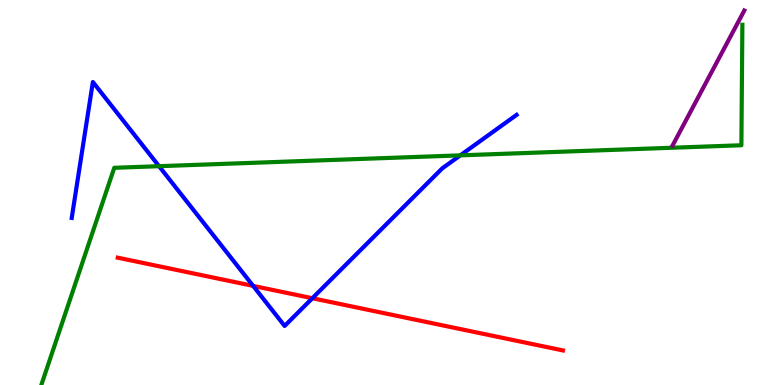[{'lines': ['blue', 'red'], 'intersections': [{'x': 3.27, 'y': 2.57}, {'x': 4.03, 'y': 2.25}]}, {'lines': ['green', 'red'], 'intersections': []}, {'lines': ['purple', 'red'], 'intersections': []}, {'lines': ['blue', 'green'], 'intersections': [{'x': 2.05, 'y': 5.68}, {'x': 5.94, 'y': 5.96}]}, {'lines': ['blue', 'purple'], 'intersections': []}, {'lines': ['green', 'purple'], 'intersections': []}]